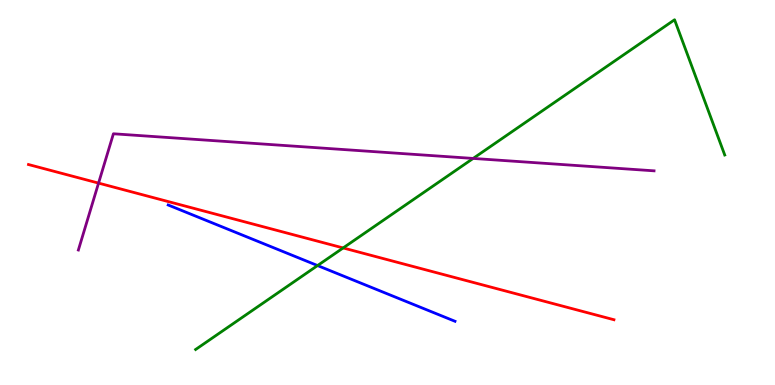[{'lines': ['blue', 'red'], 'intersections': []}, {'lines': ['green', 'red'], 'intersections': [{'x': 4.43, 'y': 3.56}]}, {'lines': ['purple', 'red'], 'intersections': [{'x': 1.27, 'y': 5.24}]}, {'lines': ['blue', 'green'], 'intersections': [{'x': 4.1, 'y': 3.1}]}, {'lines': ['blue', 'purple'], 'intersections': []}, {'lines': ['green', 'purple'], 'intersections': [{'x': 6.11, 'y': 5.88}]}]